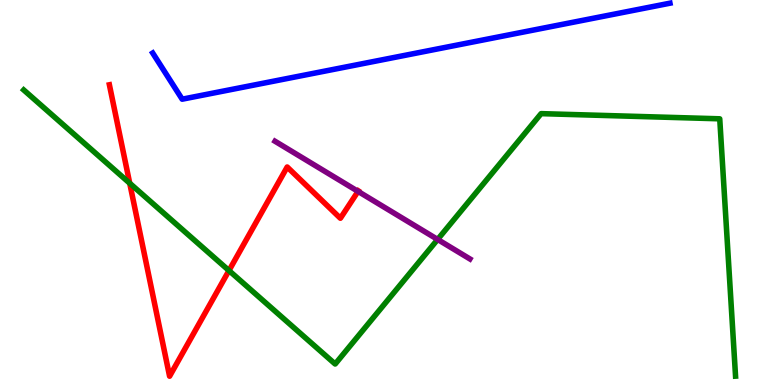[{'lines': ['blue', 'red'], 'intersections': []}, {'lines': ['green', 'red'], 'intersections': [{'x': 1.67, 'y': 5.24}, {'x': 2.95, 'y': 2.97}]}, {'lines': ['purple', 'red'], 'intersections': [{'x': 4.62, 'y': 5.03}]}, {'lines': ['blue', 'green'], 'intersections': []}, {'lines': ['blue', 'purple'], 'intersections': []}, {'lines': ['green', 'purple'], 'intersections': [{'x': 5.65, 'y': 3.78}]}]